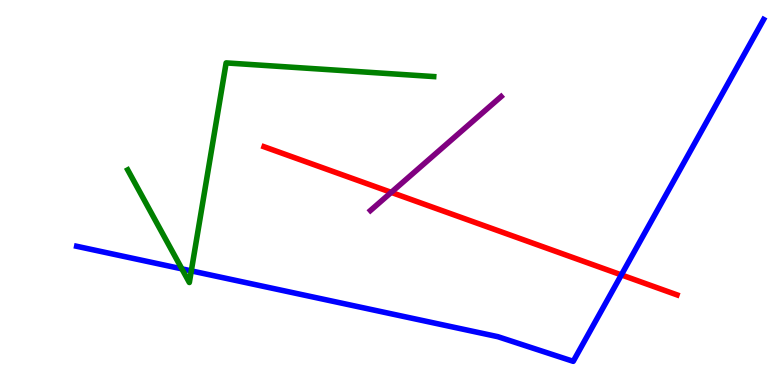[{'lines': ['blue', 'red'], 'intersections': [{'x': 8.02, 'y': 2.86}]}, {'lines': ['green', 'red'], 'intersections': []}, {'lines': ['purple', 'red'], 'intersections': [{'x': 5.05, 'y': 5.0}]}, {'lines': ['blue', 'green'], 'intersections': [{'x': 2.35, 'y': 3.02}, {'x': 2.47, 'y': 2.96}]}, {'lines': ['blue', 'purple'], 'intersections': []}, {'lines': ['green', 'purple'], 'intersections': []}]